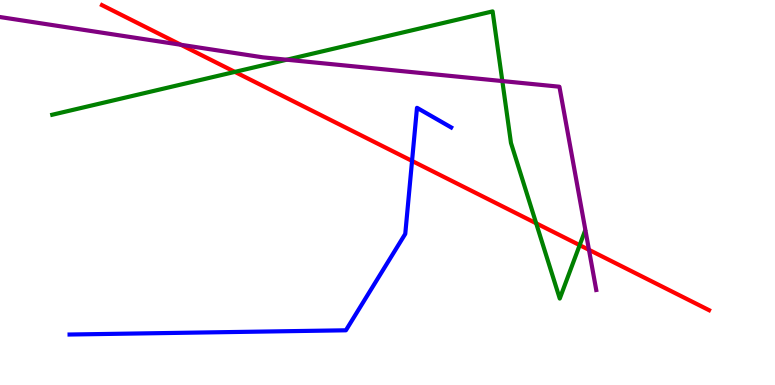[{'lines': ['blue', 'red'], 'intersections': [{'x': 5.32, 'y': 5.82}]}, {'lines': ['green', 'red'], 'intersections': [{'x': 3.03, 'y': 8.13}, {'x': 6.92, 'y': 4.2}, {'x': 7.48, 'y': 3.63}]}, {'lines': ['purple', 'red'], 'intersections': [{'x': 2.33, 'y': 8.84}, {'x': 7.6, 'y': 3.51}]}, {'lines': ['blue', 'green'], 'intersections': []}, {'lines': ['blue', 'purple'], 'intersections': []}, {'lines': ['green', 'purple'], 'intersections': [{'x': 3.7, 'y': 8.45}, {'x': 6.48, 'y': 7.89}]}]